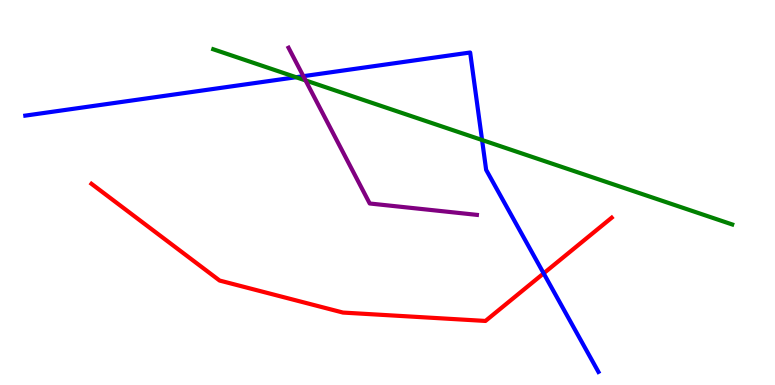[{'lines': ['blue', 'red'], 'intersections': [{'x': 7.01, 'y': 2.9}]}, {'lines': ['green', 'red'], 'intersections': []}, {'lines': ['purple', 'red'], 'intersections': []}, {'lines': ['blue', 'green'], 'intersections': [{'x': 3.82, 'y': 7.99}, {'x': 6.22, 'y': 6.36}]}, {'lines': ['blue', 'purple'], 'intersections': [{'x': 3.91, 'y': 8.02}]}, {'lines': ['green', 'purple'], 'intersections': [{'x': 3.94, 'y': 7.91}]}]